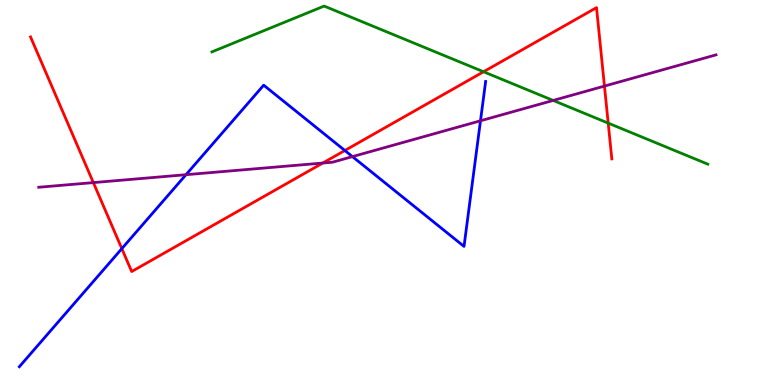[{'lines': ['blue', 'red'], 'intersections': [{'x': 1.57, 'y': 3.54}, {'x': 4.45, 'y': 6.09}]}, {'lines': ['green', 'red'], 'intersections': [{'x': 6.24, 'y': 8.14}, {'x': 7.85, 'y': 6.8}]}, {'lines': ['purple', 'red'], 'intersections': [{'x': 1.2, 'y': 5.26}, {'x': 4.16, 'y': 5.77}, {'x': 7.8, 'y': 7.76}]}, {'lines': ['blue', 'green'], 'intersections': []}, {'lines': ['blue', 'purple'], 'intersections': [{'x': 2.4, 'y': 5.46}, {'x': 4.55, 'y': 5.93}, {'x': 6.2, 'y': 6.86}]}, {'lines': ['green', 'purple'], 'intersections': [{'x': 7.14, 'y': 7.39}]}]